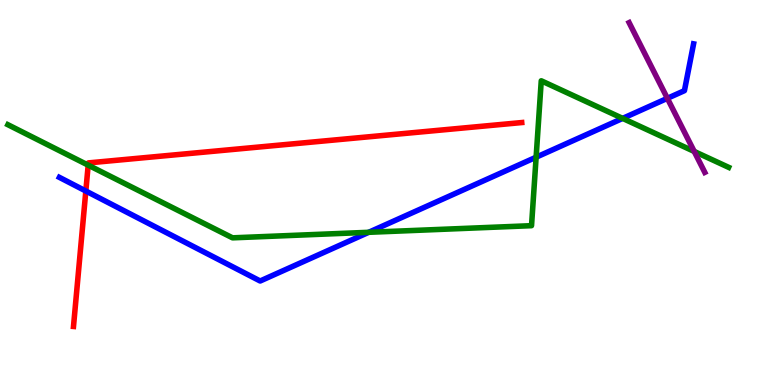[{'lines': ['blue', 'red'], 'intersections': [{'x': 1.11, 'y': 5.04}]}, {'lines': ['green', 'red'], 'intersections': [{'x': 1.14, 'y': 5.71}]}, {'lines': ['purple', 'red'], 'intersections': []}, {'lines': ['blue', 'green'], 'intersections': [{'x': 4.76, 'y': 3.97}, {'x': 6.92, 'y': 5.92}, {'x': 8.03, 'y': 6.93}]}, {'lines': ['blue', 'purple'], 'intersections': [{'x': 8.61, 'y': 7.45}]}, {'lines': ['green', 'purple'], 'intersections': [{'x': 8.96, 'y': 6.07}]}]